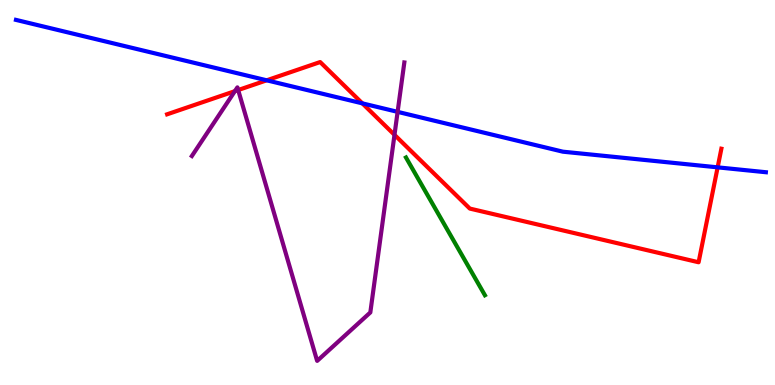[{'lines': ['blue', 'red'], 'intersections': [{'x': 3.44, 'y': 7.91}, {'x': 4.68, 'y': 7.32}, {'x': 9.26, 'y': 5.65}]}, {'lines': ['green', 'red'], 'intersections': []}, {'lines': ['purple', 'red'], 'intersections': [{'x': 3.03, 'y': 7.63}, {'x': 3.07, 'y': 7.66}, {'x': 5.09, 'y': 6.5}]}, {'lines': ['blue', 'green'], 'intersections': []}, {'lines': ['blue', 'purple'], 'intersections': [{'x': 5.13, 'y': 7.09}]}, {'lines': ['green', 'purple'], 'intersections': []}]